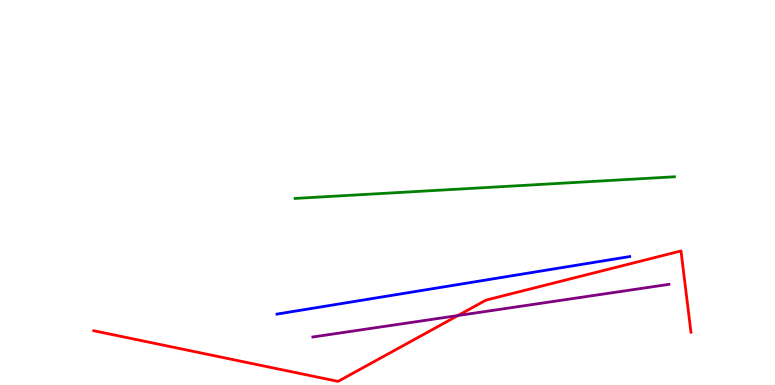[{'lines': ['blue', 'red'], 'intersections': []}, {'lines': ['green', 'red'], 'intersections': []}, {'lines': ['purple', 'red'], 'intersections': [{'x': 5.91, 'y': 1.8}]}, {'lines': ['blue', 'green'], 'intersections': []}, {'lines': ['blue', 'purple'], 'intersections': []}, {'lines': ['green', 'purple'], 'intersections': []}]